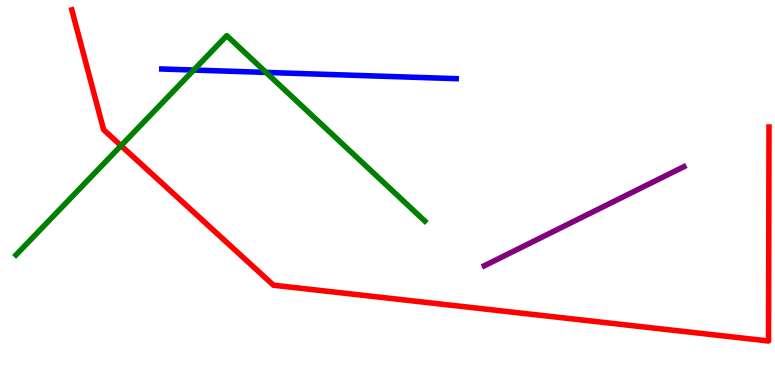[{'lines': ['blue', 'red'], 'intersections': []}, {'lines': ['green', 'red'], 'intersections': [{'x': 1.56, 'y': 6.22}]}, {'lines': ['purple', 'red'], 'intersections': []}, {'lines': ['blue', 'green'], 'intersections': [{'x': 2.5, 'y': 8.18}, {'x': 3.43, 'y': 8.12}]}, {'lines': ['blue', 'purple'], 'intersections': []}, {'lines': ['green', 'purple'], 'intersections': []}]